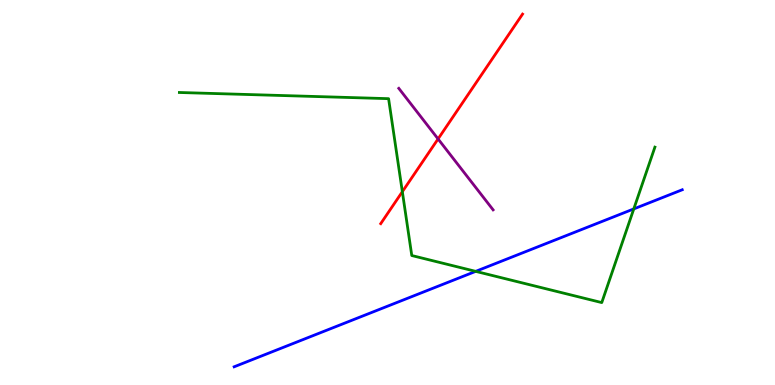[{'lines': ['blue', 'red'], 'intersections': []}, {'lines': ['green', 'red'], 'intersections': [{'x': 5.19, 'y': 5.02}]}, {'lines': ['purple', 'red'], 'intersections': [{'x': 5.65, 'y': 6.39}]}, {'lines': ['blue', 'green'], 'intersections': [{'x': 6.14, 'y': 2.95}, {'x': 8.18, 'y': 4.57}]}, {'lines': ['blue', 'purple'], 'intersections': []}, {'lines': ['green', 'purple'], 'intersections': []}]